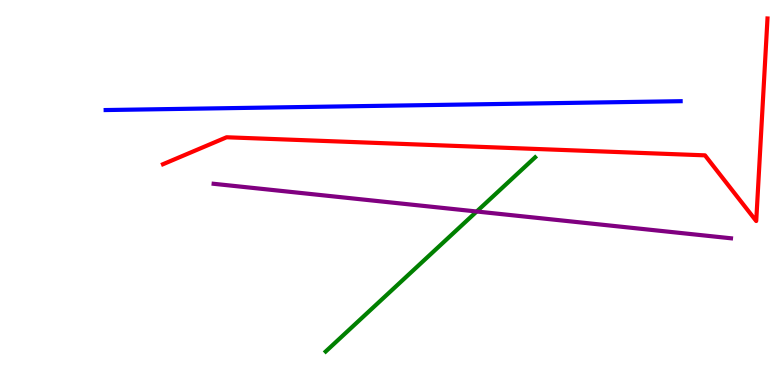[{'lines': ['blue', 'red'], 'intersections': []}, {'lines': ['green', 'red'], 'intersections': []}, {'lines': ['purple', 'red'], 'intersections': []}, {'lines': ['blue', 'green'], 'intersections': []}, {'lines': ['blue', 'purple'], 'intersections': []}, {'lines': ['green', 'purple'], 'intersections': [{'x': 6.15, 'y': 4.51}]}]